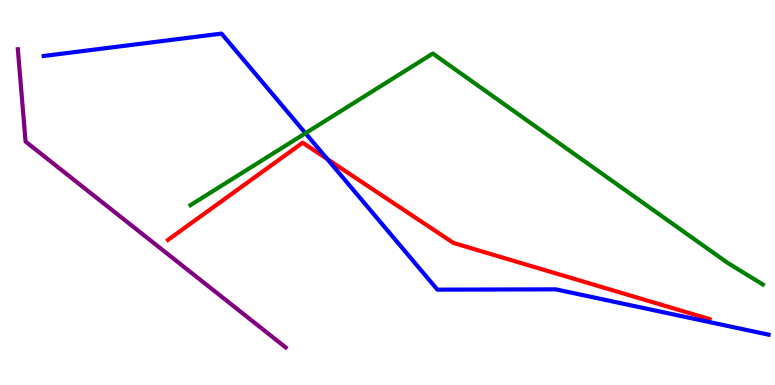[{'lines': ['blue', 'red'], 'intersections': [{'x': 4.22, 'y': 5.87}]}, {'lines': ['green', 'red'], 'intersections': []}, {'lines': ['purple', 'red'], 'intersections': []}, {'lines': ['blue', 'green'], 'intersections': [{'x': 3.94, 'y': 6.54}]}, {'lines': ['blue', 'purple'], 'intersections': []}, {'lines': ['green', 'purple'], 'intersections': []}]